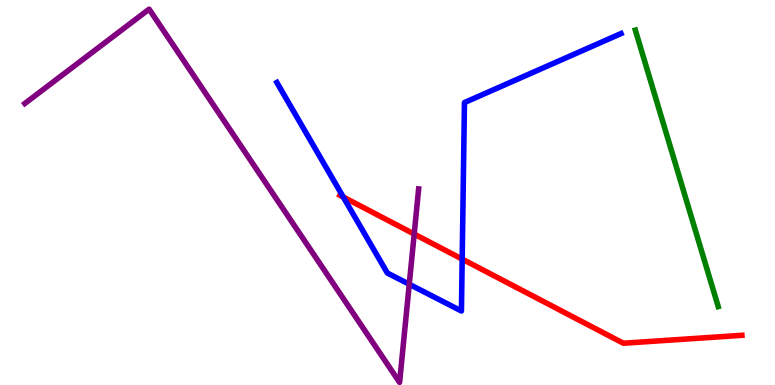[{'lines': ['blue', 'red'], 'intersections': [{'x': 4.43, 'y': 4.88}, {'x': 5.96, 'y': 3.27}]}, {'lines': ['green', 'red'], 'intersections': []}, {'lines': ['purple', 'red'], 'intersections': [{'x': 5.34, 'y': 3.92}]}, {'lines': ['blue', 'green'], 'intersections': []}, {'lines': ['blue', 'purple'], 'intersections': [{'x': 5.28, 'y': 2.62}]}, {'lines': ['green', 'purple'], 'intersections': []}]